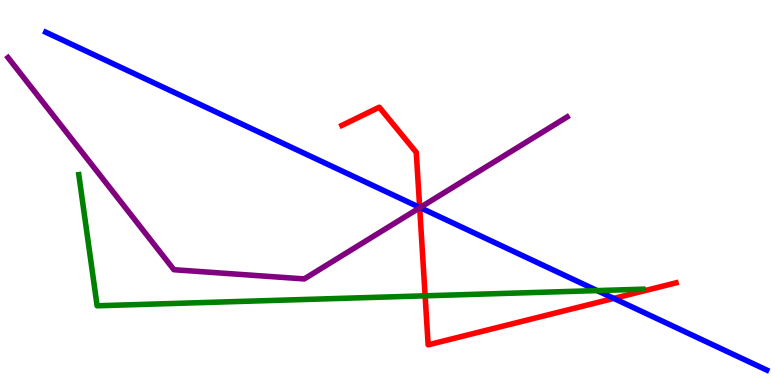[{'lines': ['blue', 'red'], 'intersections': [{'x': 5.41, 'y': 4.61}, {'x': 7.92, 'y': 2.25}]}, {'lines': ['green', 'red'], 'intersections': [{'x': 5.49, 'y': 2.32}]}, {'lines': ['purple', 'red'], 'intersections': [{'x': 5.42, 'y': 4.6}]}, {'lines': ['blue', 'green'], 'intersections': [{'x': 7.71, 'y': 2.45}]}, {'lines': ['blue', 'purple'], 'intersections': [{'x': 5.42, 'y': 4.61}]}, {'lines': ['green', 'purple'], 'intersections': []}]